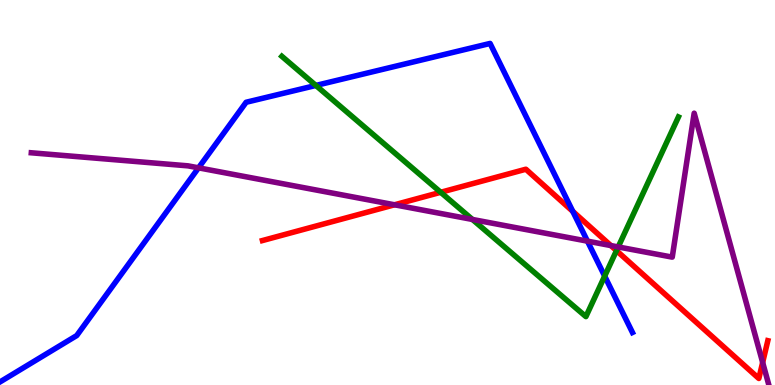[{'lines': ['blue', 'red'], 'intersections': [{'x': 7.39, 'y': 4.51}]}, {'lines': ['green', 'red'], 'intersections': [{'x': 5.69, 'y': 5.01}, {'x': 7.95, 'y': 3.49}]}, {'lines': ['purple', 'red'], 'intersections': [{'x': 5.09, 'y': 4.68}, {'x': 7.88, 'y': 3.62}, {'x': 9.84, 'y': 0.586}]}, {'lines': ['blue', 'green'], 'intersections': [{'x': 4.08, 'y': 7.78}, {'x': 7.8, 'y': 2.83}]}, {'lines': ['blue', 'purple'], 'intersections': [{'x': 2.56, 'y': 5.64}, {'x': 7.58, 'y': 3.74}]}, {'lines': ['green', 'purple'], 'intersections': [{'x': 6.1, 'y': 4.3}, {'x': 7.98, 'y': 3.59}]}]